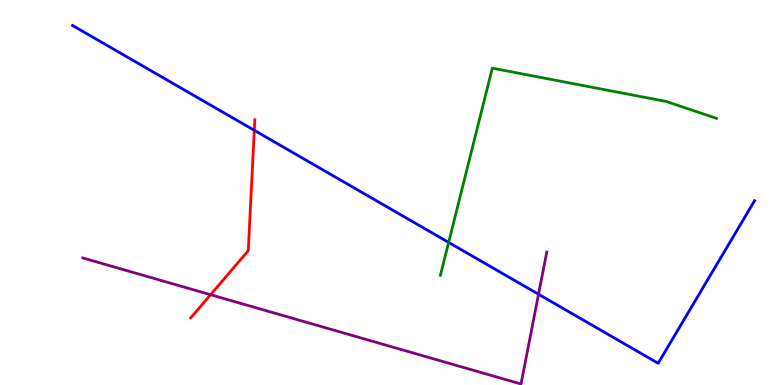[{'lines': ['blue', 'red'], 'intersections': [{'x': 3.28, 'y': 6.62}]}, {'lines': ['green', 'red'], 'intersections': []}, {'lines': ['purple', 'red'], 'intersections': [{'x': 2.72, 'y': 2.35}]}, {'lines': ['blue', 'green'], 'intersections': [{'x': 5.79, 'y': 3.7}]}, {'lines': ['blue', 'purple'], 'intersections': [{'x': 6.95, 'y': 2.36}]}, {'lines': ['green', 'purple'], 'intersections': []}]